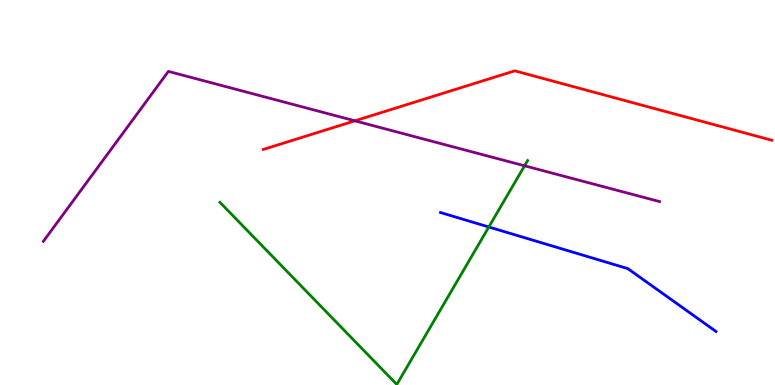[{'lines': ['blue', 'red'], 'intersections': []}, {'lines': ['green', 'red'], 'intersections': []}, {'lines': ['purple', 'red'], 'intersections': [{'x': 4.58, 'y': 6.86}]}, {'lines': ['blue', 'green'], 'intersections': [{'x': 6.31, 'y': 4.1}]}, {'lines': ['blue', 'purple'], 'intersections': []}, {'lines': ['green', 'purple'], 'intersections': [{'x': 6.77, 'y': 5.69}]}]